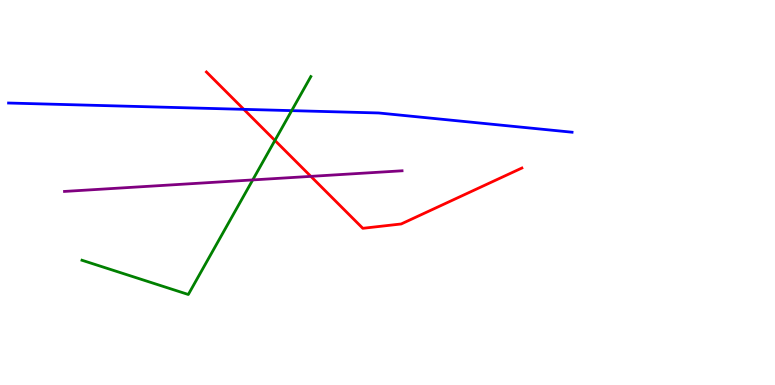[{'lines': ['blue', 'red'], 'intersections': [{'x': 3.15, 'y': 7.16}]}, {'lines': ['green', 'red'], 'intersections': [{'x': 3.55, 'y': 6.35}]}, {'lines': ['purple', 'red'], 'intersections': [{'x': 4.01, 'y': 5.42}]}, {'lines': ['blue', 'green'], 'intersections': [{'x': 3.76, 'y': 7.13}]}, {'lines': ['blue', 'purple'], 'intersections': []}, {'lines': ['green', 'purple'], 'intersections': [{'x': 3.26, 'y': 5.33}]}]